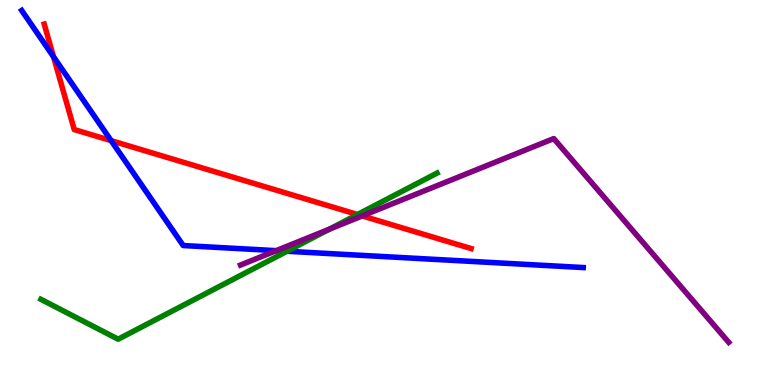[{'lines': ['blue', 'red'], 'intersections': [{'x': 0.69, 'y': 8.53}, {'x': 1.43, 'y': 6.35}]}, {'lines': ['green', 'red'], 'intersections': [{'x': 4.61, 'y': 4.43}]}, {'lines': ['purple', 'red'], 'intersections': [{'x': 4.67, 'y': 4.39}]}, {'lines': ['blue', 'green'], 'intersections': [{'x': 3.7, 'y': 3.47}]}, {'lines': ['blue', 'purple'], 'intersections': [{'x': 3.56, 'y': 3.49}]}, {'lines': ['green', 'purple'], 'intersections': [{'x': 4.25, 'y': 4.05}]}]